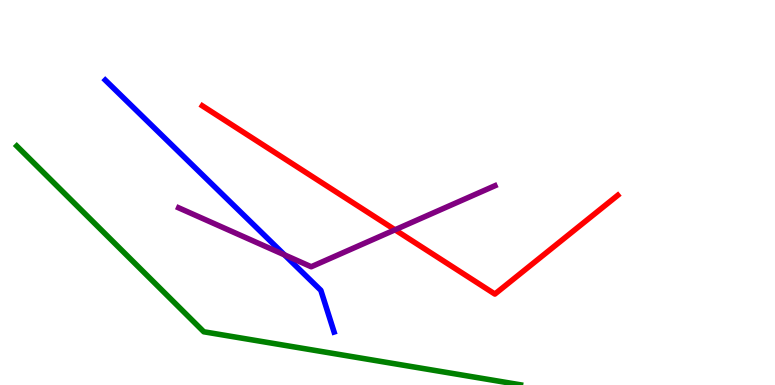[{'lines': ['blue', 'red'], 'intersections': []}, {'lines': ['green', 'red'], 'intersections': []}, {'lines': ['purple', 'red'], 'intersections': [{'x': 5.1, 'y': 4.03}]}, {'lines': ['blue', 'green'], 'intersections': []}, {'lines': ['blue', 'purple'], 'intersections': [{'x': 3.67, 'y': 3.38}]}, {'lines': ['green', 'purple'], 'intersections': []}]